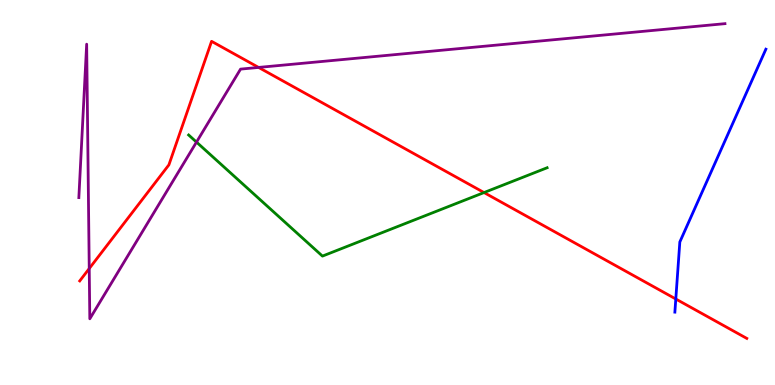[{'lines': ['blue', 'red'], 'intersections': [{'x': 8.72, 'y': 2.23}]}, {'lines': ['green', 'red'], 'intersections': [{'x': 6.25, 'y': 5.0}]}, {'lines': ['purple', 'red'], 'intersections': [{'x': 1.15, 'y': 3.02}, {'x': 3.34, 'y': 8.25}]}, {'lines': ['blue', 'green'], 'intersections': []}, {'lines': ['blue', 'purple'], 'intersections': []}, {'lines': ['green', 'purple'], 'intersections': [{'x': 2.54, 'y': 6.31}]}]